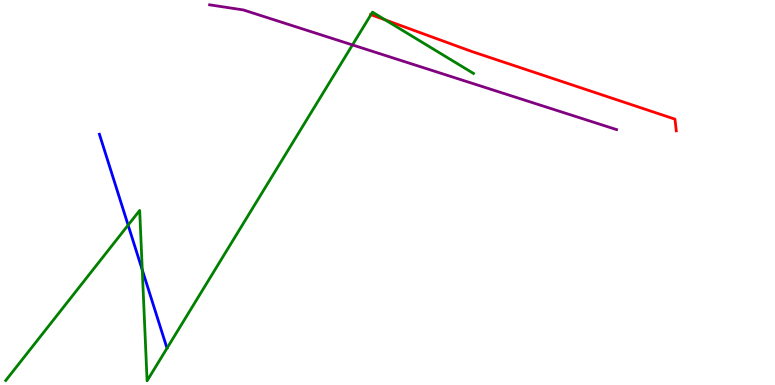[{'lines': ['blue', 'red'], 'intersections': []}, {'lines': ['green', 'red'], 'intersections': [{'x': 4.79, 'y': 9.62}, {'x': 4.97, 'y': 9.48}]}, {'lines': ['purple', 'red'], 'intersections': []}, {'lines': ['blue', 'green'], 'intersections': [{'x': 1.65, 'y': 4.15}, {'x': 1.84, 'y': 2.99}]}, {'lines': ['blue', 'purple'], 'intersections': []}, {'lines': ['green', 'purple'], 'intersections': [{'x': 4.55, 'y': 8.83}]}]